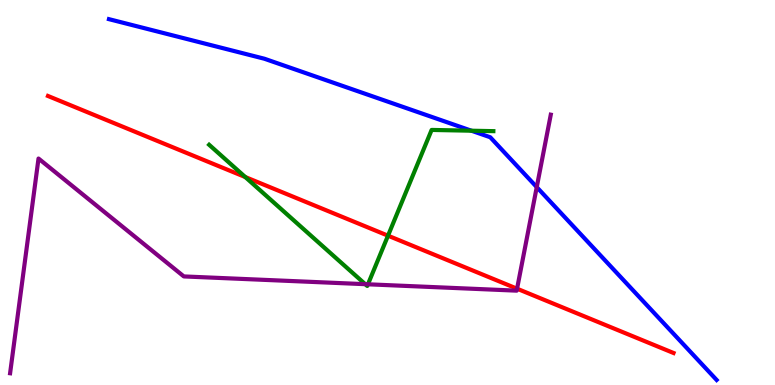[{'lines': ['blue', 'red'], 'intersections': []}, {'lines': ['green', 'red'], 'intersections': [{'x': 3.16, 'y': 5.4}, {'x': 5.01, 'y': 3.88}]}, {'lines': ['purple', 'red'], 'intersections': [{'x': 6.67, 'y': 2.5}]}, {'lines': ['blue', 'green'], 'intersections': [{'x': 6.08, 'y': 6.6}]}, {'lines': ['blue', 'purple'], 'intersections': [{'x': 6.93, 'y': 5.14}]}, {'lines': ['green', 'purple'], 'intersections': [{'x': 4.71, 'y': 2.62}, {'x': 4.75, 'y': 2.62}]}]